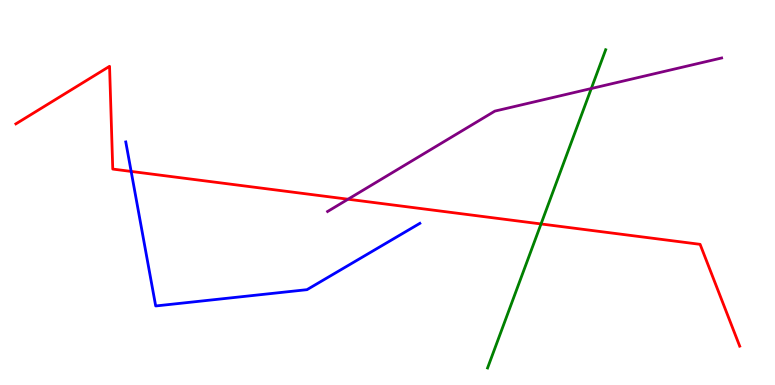[{'lines': ['blue', 'red'], 'intersections': [{'x': 1.69, 'y': 5.55}]}, {'lines': ['green', 'red'], 'intersections': [{'x': 6.98, 'y': 4.18}]}, {'lines': ['purple', 'red'], 'intersections': [{'x': 4.49, 'y': 4.83}]}, {'lines': ['blue', 'green'], 'intersections': []}, {'lines': ['blue', 'purple'], 'intersections': []}, {'lines': ['green', 'purple'], 'intersections': [{'x': 7.63, 'y': 7.7}]}]